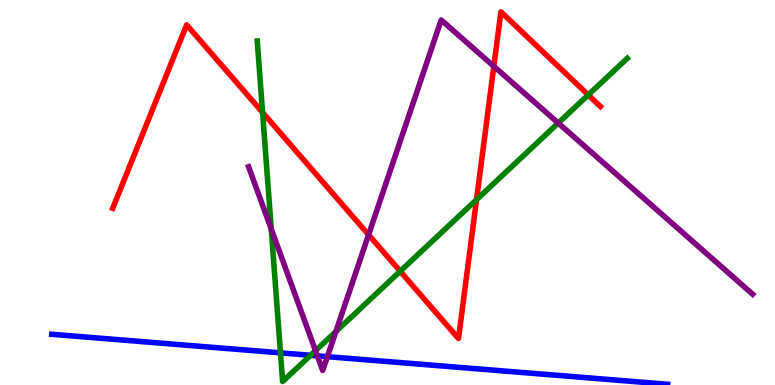[{'lines': ['blue', 'red'], 'intersections': []}, {'lines': ['green', 'red'], 'intersections': [{'x': 3.39, 'y': 7.08}, {'x': 5.16, 'y': 2.95}, {'x': 6.15, 'y': 4.81}, {'x': 7.59, 'y': 7.53}]}, {'lines': ['purple', 'red'], 'intersections': [{'x': 4.76, 'y': 3.9}, {'x': 6.37, 'y': 8.28}]}, {'lines': ['blue', 'green'], 'intersections': [{'x': 3.62, 'y': 0.835}, {'x': 4.01, 'y': 0.771}]}, {'lines': ['blue', 'purple'], 'intersections': [{'x': 4.1, 'y': 0.757}, {'x': 4.22, 'y': 0.736}]}, {'lines': ['green', 'purple'], 'intersections': [{'x': 3.5, 'y': 4.05}, {'x': 4.07, 'y': 0.892}, {'x': 4.33, 'y': 1.39}, {'x': 7.2, 'y': 6.8}]}]